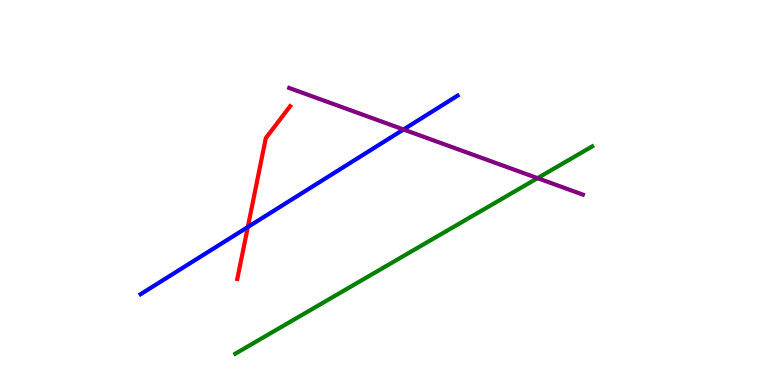[{'lines': ['blue', 'red'], 'intersections': [{'x': 3.2, 'y': 4.1}]}, {'lines': ['green', 'red'], 'intersections': []}, {'lines': ['purple', 'red'], 'intersections': []}, {'lines': ['blue', 'green'], 'intersections': []}, {'lines': ['blue', 'purple'], 'intersections': [{'x': 5.21, 'y': 6.64}]}, {'lines': ['green', 'purple'], 'intersections': [{'x': 6.94, 'y': 5.37}]}]